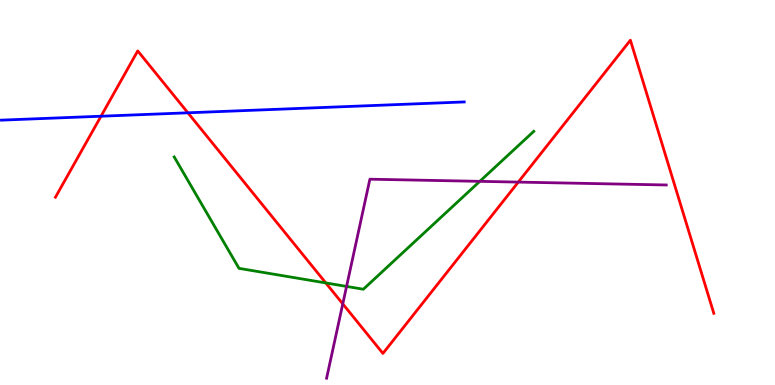[{'lines': ['blue', 'red'], 'intersections': [{'x': 1.3, 'y': 6.98}, {'x': 2.42, 'y': 7.07}]}, {'lines': ['green', 'red'], 'intersections': [{'x': 4.2, 'y': 2.65}]}, {'lines': ['purple', 'red'], 'intersections': [{'x': 4.42, 'y': 2.11}, {'x': 6.69, 'y': 5.27}]}, {'lines': ['blue', 'green'], 'intersections': []}, {'lines': ['blue', 'purple'], 'intersections': []}, {'lines': ['green', 'purple'], 'intersections': [{'x': 4.47, 'y': 2.56}, {'x': 6.19, 'y': 5.29}]}]